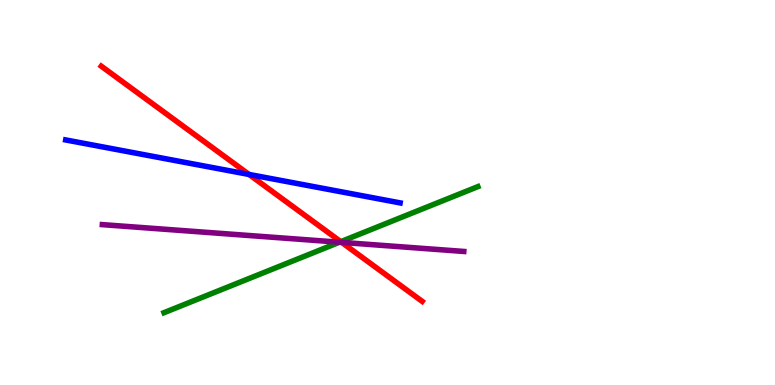[{'lines': ['blue', 'red'], 'intersections': [{'x': 3.21, 'y': 5.47}]}, {'lines': ['green', 'red'], 'intersections': [{'x': 4.4, 'y': 3.72}]}, {'lines': ['purple', 'red'], 'intersections': [{'x': 4.41, 'y': 3.7}]}, {'lines': ['blue', 'green'], 'intersections': []}, {'lines': ['blue', 'purple'], 'intersections': []}, {'lines': ['green', 'purple'], 'intersections': [{'x': 4.38, 'y': 3.71}]}]